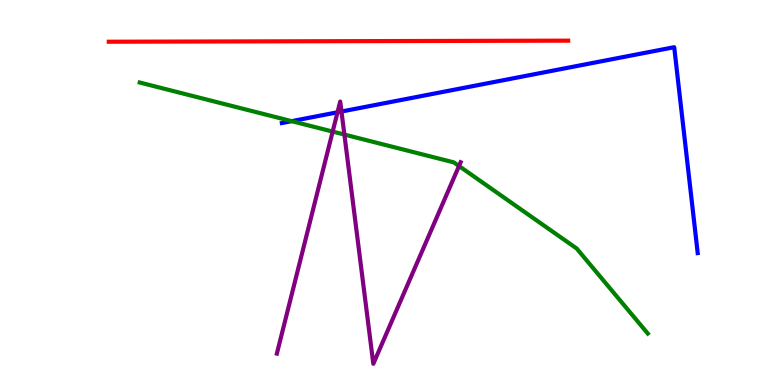[{'lines': ['blue', 'red'], 'intersections': []}, {'lines': ['green', 'red'], 'intersections': []}, {'lines': ['purple', 'red'], 'intersections': []}, {'lines': ['blue', 'green'], 'intersections': [{'x': 3.76, 'y': 6.85}]}, {'lines': ['blue', 'purple'], 'intersections': [{'x': 4.36, 'y': 7.08}, {'x': 4.41, 'y': 7.1}]}, {'lines': ['green', 'purple'], 'intersections': [{'x': 4.29, 'y': 6.58}, {'x': 4.44, 'y': 6.51}, {'x': 5.92, 'y': 5.69}]}]